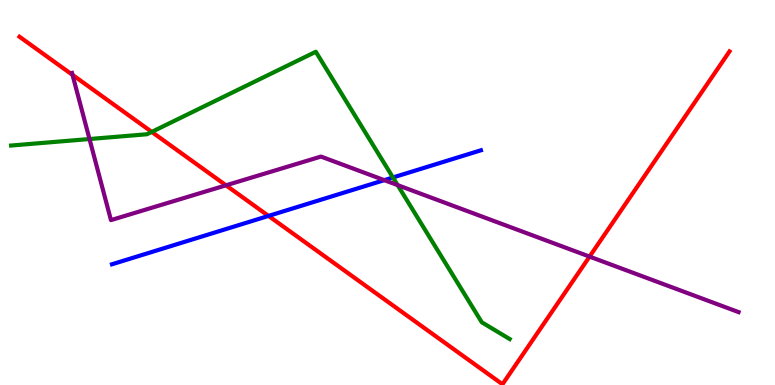[{'lines': ['blue', 'red'], 'intersections': [{'x': 3.46, 'y': 4.39}]}, {'lines': ['green', 'red'], 'intersections': [{'x': 1.96, 'y': 6.57}]}, {'lines': ['purple', 'red'], 'intersections': [{'x': 0.936, 'y': 8.05}, {'x': 2.92, 'y': 5.19}, {'x': 7.61, 'y': 3.33}]}, {'lines': ['blue', 'green'], 'intersections': [{'x': 5.07, 'y': 5.39}]}, {'lines': ['blue', 'purple'], 'intersections': [{'x': 4.96, 'y': 5.32}]}, {'lines': ['green', 'purple'], 'intersections': [{'x': 1.15, 'y': 6.39}, {'x': 5.13, 'y': 5.19}]}]